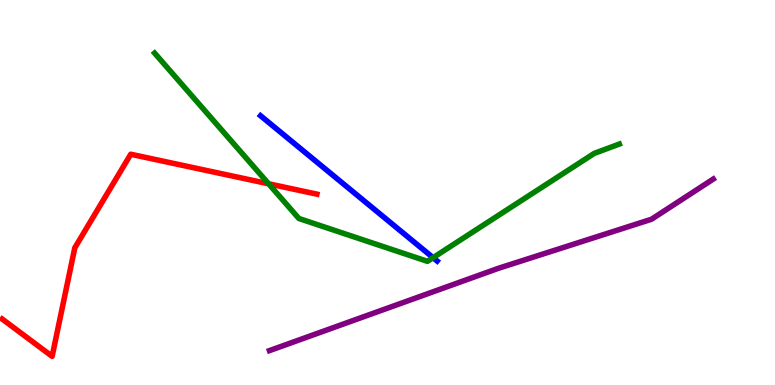[{'lines': ['blue', 'red'], 'intersections': []}, {'lines': ['green', 'red'], 'intersections': [{'x': 3.47, 'y': 5.23}]}, {'lines': ['purple', 'red'], 'intersections': []}, {'lines': ['blue', 'green'], 'intersections': [{'x': 5.59, 'y': 3.31}]}, {'lines': ['blue', 'purple'], 'intersections': []}, {'lines': ['green', 'purple'], 'intersections': []}]